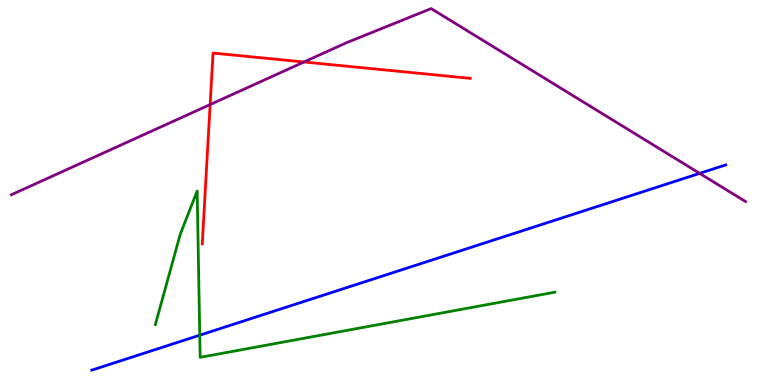[{'lines': ['blue', 'red'], 'intersections': []}, {'lines': ['green', 'red'], 'intersections': []}, {'lines': ['purple', 'red'], 'intersections': [{'x': 2.71, 'y': 7.28}, {'x': 3.92, 'y': 8.39}]}, {'lines': ['blue', 'green'], 'intersections': [{'x': 2.58, 'y': 1.29}]}, {'lines': ['blue', 'purple'], 'intersections': [{'x': 9.03, 'y': 5.5}]}, {'lines': ['green', 'purple'], 'intersections': []}]